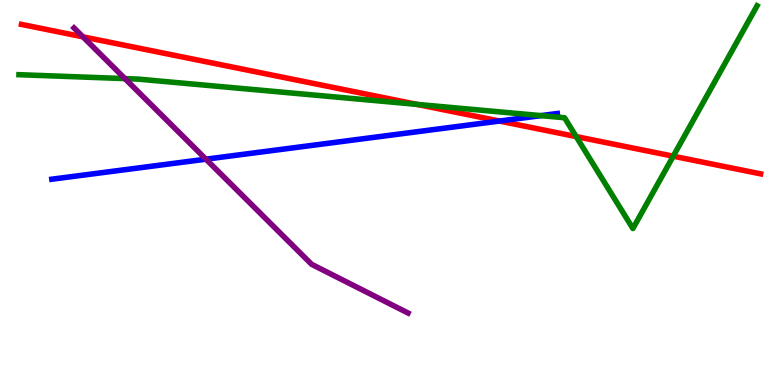[{'lines': ['blue', 'red'], 'intersections': [{'x': 6.44, 'y': 6.86}]}, {'lines': ['green', 'red'], 'intersections': [{'x': 5.38, 'y': 7.29}, {'x': 7.43, 'y': 6.45}, {'x': 8.69, 'y': 5.94}]}, {'lines': ['purple', 'red'], 'intersections': [{'x': 1.07, 'y': 9.04}]}, {'lines': ['blue', 'green'], 'intersections': [{'x': 6.98, 'y': 7.0}]}, {'lines': ['blue', 'purple'], 'intersections': [{'x': 2.66, 'y': 5.87}]}, {'lines': ['green', 'purple'], 'intersections': [{'x': 1.61, 'y': 7.96}]}]